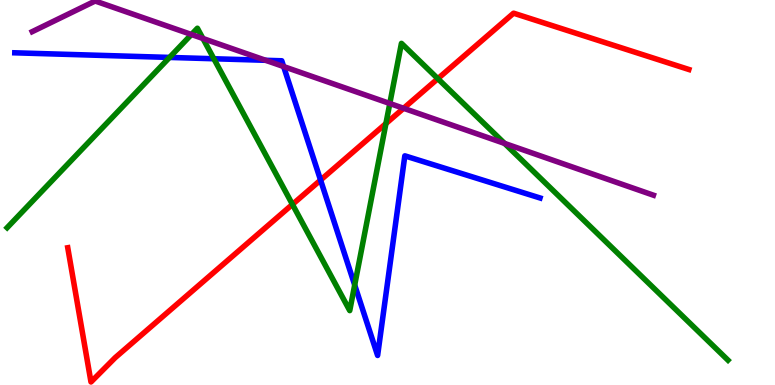[{'lines': ['blue', 'red'], 'intersections': [{'x': 4.14, 'y': 5.32}]}, {'lines': ['green', 'red'], 'intersections': [{'x': 3.77, 'y': 4.69}, {'x': 4.98, 'y': 6.79}, {'x': 5.65, 'y': 7.96}]}, {'lines': ['purple', 'red'], 'intersections': [{'x': 5.21, 'y': 7.19}]}, {'lines': ['blue', 'green'], 'intersections': [{'x': 2.19, 'y': 8.51}, {'x': 2.76, 'y': 8.47}, {'x': 4.58, 'y': 2.6}]}, {'lines': ['blue', 'purple'], 'intersections': [{'x': 3.43, 'y': 8.43}, {'x': 3.66, 'y': 8.27}]}, {'lines': ['green', 'purple'], 'intersections': [{'x': 2.47, 'y': 9.1}, {'x': 2.62, 'y': 9.0}, {'x': 5.03, 'y': 7.31}, {'x': 6.51, 'y': 6.28}]}]